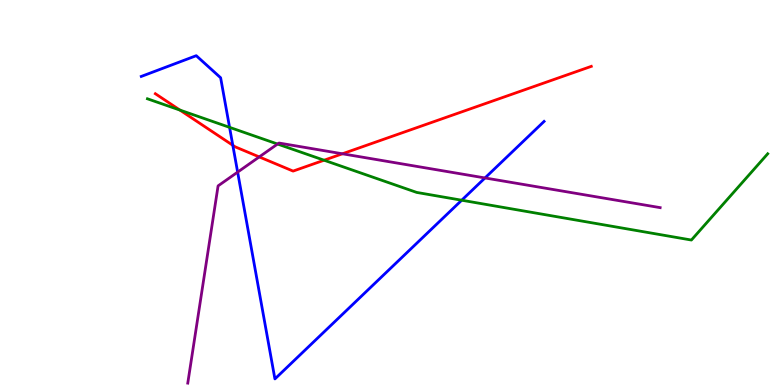[{'lines': ['blue', 'red'], 'intersections': [{'x': 3.0, 'y': 6.23}]}, {'lines': ['green', 'red'], 'intersections': [{'x': 2.32, 'y': 7.14}, {'x': 4.18, 'y': 5.84}]}, {'lines': ['purple', 'red'], 'intersections': [{'x': 3.35, 'y': 5.92}, {'x': 4.42, 'y': 6.01}]}, {'lines': ['blue', 'green'], 'intersections': [{'x': 2.96, 'y': 6.69}, {'x': 5.96, 'y': 4.8}]}, {'lines': ['blue', 'purple'], 'intersections': [{'x': 3.07, 'y': 5.53}, {'x': 6.26, 'y': 5.38}]}, {'lines': ['green', 'purple'], 'intersections': [{'x': 3.58, 'y': 6.26}]}]